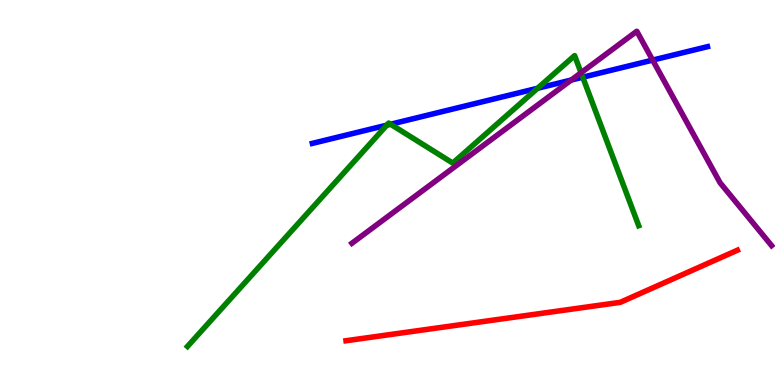[{'lines': ['blue', 'red'], 'intersections': []}, {'lines': ['green', 'red'], 'intersections': []}, {'lines': ['purple', 'red'], 'intersections': []}, {'lines': ['blue', 'green'], 'intersections': [{'x': 4.99, 'y': 6.75}, {'x': 5.04, 'y': 6.77}, {'x': 6.94, 'y': 7.71}, {'x': 7.52, 'y': 7.99}]}, {'lines': ['blue', 'purple'], 'intersections': [{'x': 7.37, 'y': 7.92}, {'x': 8.42, 'y': 8.44}]}, {'lines': ['green', 'purple'], 'intersections': [{'x': 7.5, 'y': 8.11}]}]